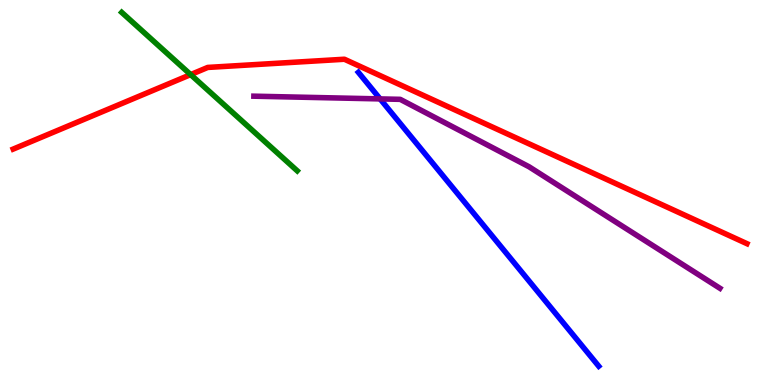[{'lines': ['blue', 'red'], 'intersections': []}, {'lines': ['green', 'red'], 'intersections': [{'x': 2.46, 'y': 8.06}]}, {'lines': ['purple', 'red'], 'intersections': []}, {'lines': ['blue', 'green'], 'intersections': []}, {'lines': ['blue', 'purple'], 'intersections': [{'x': 4.9, 'y': 7.43}]}, {'lines': ['green', 'purple'], 'intersections': []}]